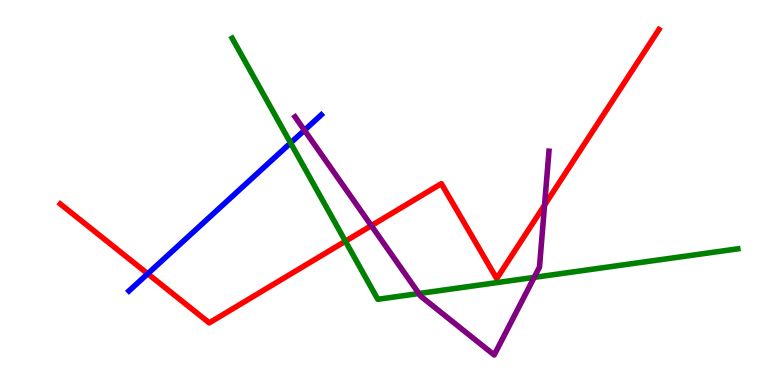[{'lines': ['blue', 'red'], 'intersections': [{'x': 1.91, 'y': 2.89}]}, {'lines': ['green', 'red'], 'intersections': [{'x': 4.46, 'y': 3.73}]}, {'lines': ['purple', 'red'], 'intersections': [{'x': 4.79, 'y': 4.14}, {'x': 7.03, 'y': 4.67}]}, {'lines': ['blue', 'green'], 'intersections': [{'x': 3.75, 'y': 6.29}]}, {'lines': ['blue', 'purple'], 'intersections': [{'x': 3.93, 'y': 6.62}]}, {'lines': ['green', 'purple'], 'intersections': [{'x': 5.41, 'y': 2.38}, {'x': 6.89, 'y': 2.8}]}]